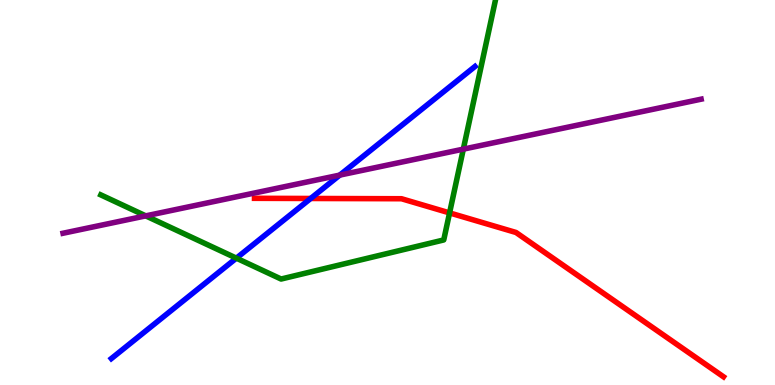[{'lines': ['blue', 'red'], 'intersections': [{'x': 4.01, 'y': 4.84}]}, {'lines': ['green', 'red'], 'intersections': [{'x': 5.8, 'y': 4.47}]}, {'lines': ['purple', 'red'], 'intersections': []}, {'lines': ['blue', 'green'], 'intersections': [{'x': 3.05, 'y': 3.29}]}, {'lines': ['blue', 'purple'], 'intersections': [{'x': 4.38, 'y': 5.45}]}, {'lines': ['green', 'purple'], 'intersections': [{'x': 1.88, 'y': 4.39}, {'x': 5.98, 'y': 6.13}]}]